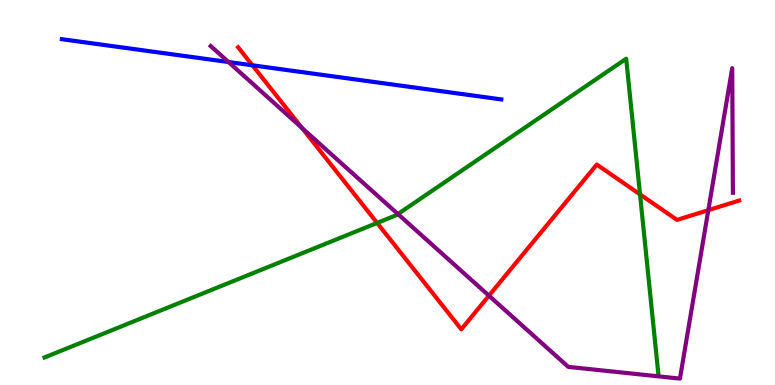[{'lines': ['blue', 'red'], 'intersections': [{'x': 3.26, 'y': 8.3}]}, {'lines': ['green', 'red'], 'intersections': [{'x': 4.87, 'y': 4.21}, {'x': 8.26, 'y': 4.95}]}, {'lines': ['purple', 'red'], 'intersections': [{'x': 3.9, 'y': 6.68}, {'x': 6.31, 'y': 2.32}, {'x': 9.14, 'y': 4.54}]}, {'lines': ['blue', 'green'], 'intersections': []}, {'lines': ['blue', 'purple'], 'intersections': [{'x': 2.95, 'y': 8.39}]}, {'lines': ['green', 'purple'], 'intersections': [{'x': 5.13, 'y': 4.44}]}]